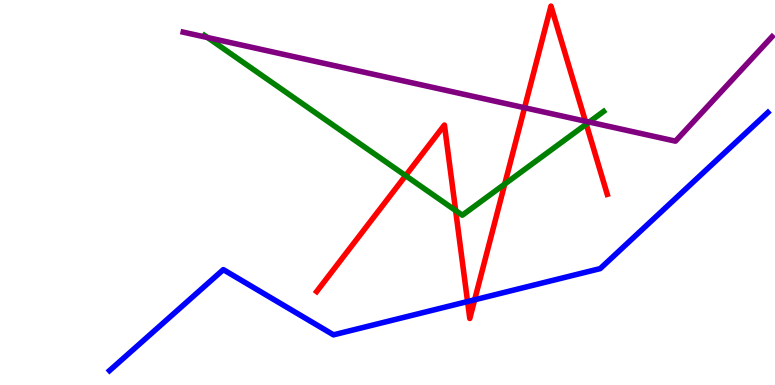[{'lines': ['blue', 'red'], 'intersections': [{'x': 6.03, 'y': 2.17}, {'x': 6.12, 'y': 2.21}]}, {'lines': ['green', 'red'], 'intersections': [{'x': 5.23, 'y': 5.44}, {'x': 5.88, 'y': 4.53}, {'x': 6.51, 'y': 5.22}, {'x': 7.56, 'y': 6.77}]}, {'lines': ['purple', 'red'], 'intersections': [{'x': 6.77, 'y': 7.2}, {'x': 7.55, 'y': 6.85}]}, {'lines': ['blue', 'green'], 'intersections': []}, {'lines': ['blue', 'purple'], 'intersections': []}, {'lines': ['green', 'purple'], 'intersections': [{'x': 2.68, 'y': 9.02}, {'x': 7.6, 'y': 6.83}]}]